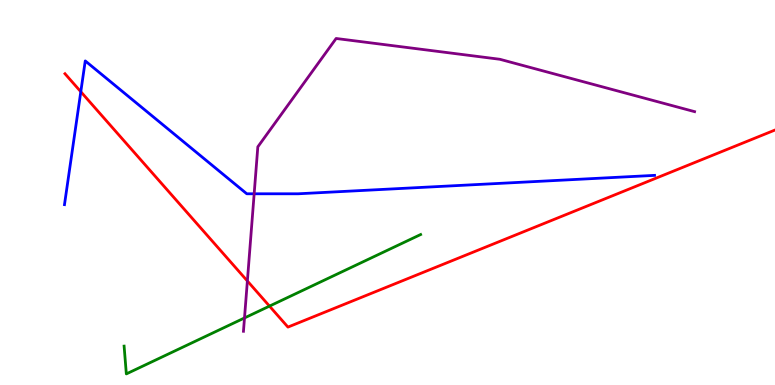[{'lines': ['blue', 'red'], 'intersections': [{'x': 1.04, 'y': 7.62}]}, {'lines': ['green', 'red'], 'intersections': [{'x': 3.48, 'y': 2.05}]}, {'lines': ['purple', 'red'], 'intersections': [{'x': 3.19, 'y': 2.7}]}, {'lines': ['blue', 'green'], 'intersections': []}, {'lines': ['blue', 'purple'], 'intersections': [{'x': 3.28, 'y': 4.97}]}, {'lines': ['green', 'purple'], 'intersections': [{'x': 3.15, 'y': 1.74}]}]